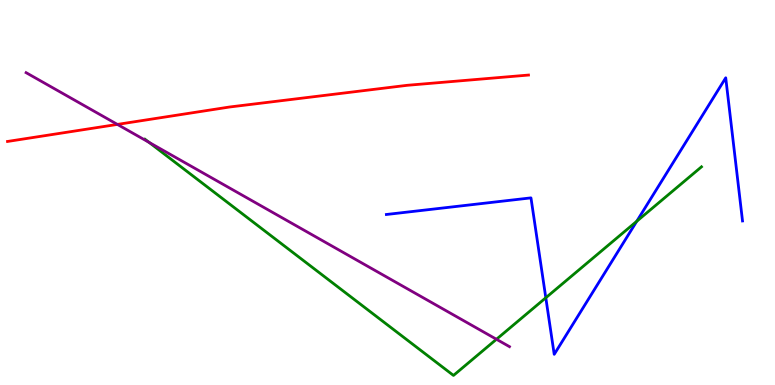[{'lines': ['blue', 'red'], 'intersections': []}, {'lines': ['green', 'red'], 'intersections': []}, {'lines': ['purple', 'red'], 'intersections': [{'x': 1.51, 'y': 6.77}]}, {'lines': ['blue', 'green'], 'intersections': [{'x': 7.04, 'y': 2.27}, {'x': 8.22, 'y': 4.25}]}, {'lines': ['blue', 'purple'], 'intersections': []}, {'lines': ['green', 'purple'], 'intersections': [{'x': 1.92, 'y': 6.3}, {'x': 6.41, 'y': 1.19}]}]